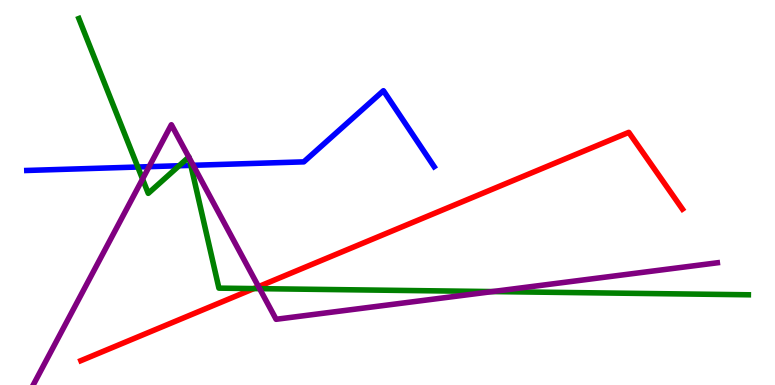[{'lines': ['blue', 'red'], 'intersections': []}, {'lines': ['green', 'red'], 'intersections': [{'x': 3.28, 'y': 2.5}]}, {'lines': ['purple', 'red'], 'intersections': [{'x': 3.34, 'y': 2.55}]}, {'lines': ['blue', 'green'], 'intersections': [{'x': 1.78, 'y': 5.66}, {'x': 2.31, 'y': 5.7}, {'x': 2.46, 'y': 5.7}]}, {'lines': ['blue', 'purple'], 'intersections': [{'x': 1.92, 'y': 5.67}, {'x': 2.49, 'y': 5.71}]}, {'lines': ['green', 'purple'], 'intersections': [{'x': 1.84, 'y': 5.35}, {'x': 2.44, 'y': 5.92}, {'x': 2.44, 'y': 5.9}, {'x': 3.35, 'y': 2.5}, {'x': 6.36, 'y': 2.43}]}]